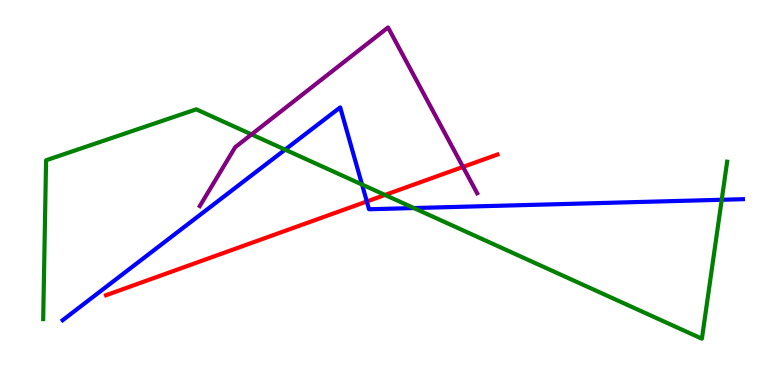[{'lines': ['blue', 'red'], 'intersections': [{'x': 4.73, 'y': 4.77}]}, {'lines': ['green', 'red'], 'intersections': [{'x': 4.97, 'y': 4.94}]}, {'lines': ['purple', 'red'], 'intersections': [{'x': 5.97, 'y': 5.66}]}, {'lines': ['blue', 'green'], 'intersections': [{'x': 3.68, 'y': 6.11}, {'x': 4.67, 'y': 5.21}, {'x': 5.34, 'y': 4.6}, {'x': 9.31, 'y': 4.81}]}, {'lines': ['blue', 'purple'], 'intersections': []}, {'lines': ['green', 'purple'], 'intersections': [{'x': 3.25, 'y': 6.51}]}]